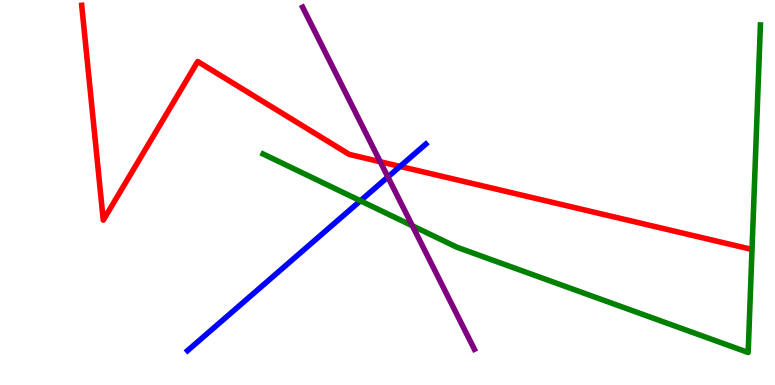[{'lines': ['blue', 'red'], 'intersections': [{'x': 5.16, 'y': 5.68}]}, {'lines': ['green', 'red'], 'intersections': []}, {'lines': ['purple', 'red'], 'intersections': [{'x': 4.91, 'y': 5.8}]}, {'lines': ['blue', 'green'], 'intersections': [{'x': 4.65, 'y': 4.78}]}, {'lines': ['blue', 'purple'], 'intersections': [{'x': 5.0, 'y': 5.4}]}, {'lines': ['green', 'purple'], 'intersections': [{'x': 5.32, 'y': 4.14}]}]